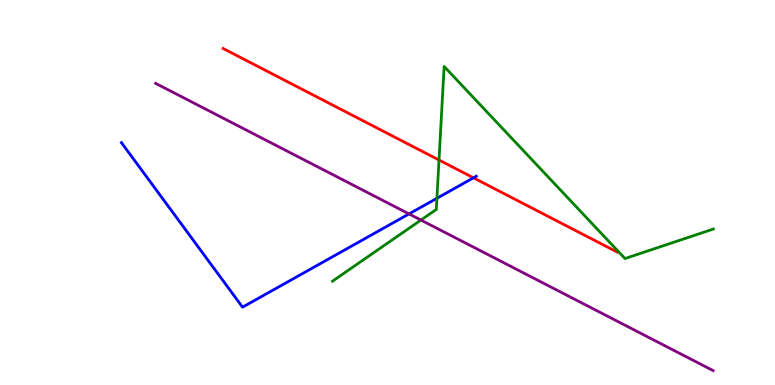[{'lines': ['blue', 'red'], 'intersections': [{'x': 6.11, 'y': 5.38}]}, {'lines': ['green', 'red'], 'intersections': [{'x': 5.66, 'y': 5.84}]}, {'lines': ['purple', 'red'], 'intersections': []}, {'lines': ['blue', 'green'], 'intersections': [{'x': 5.64, 'y': 4.85}]}, {'lines': ['blue', 'purple'], 'intersections': [{'x': 5.28, 'y': 4.44}]}, {'lines': ['green', 'purple'], 'intersections': [{'x': 5.43, 'y': 4.28}]}]